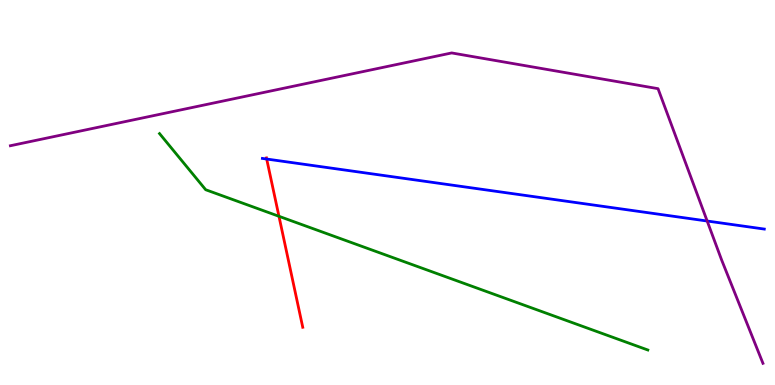[{'lines': ['blue', 'red'], 'intersections': [{'x': 3.44, 'y': 5.87}]}, {'lines': ['green', 'red'], 'intersections': [{'x': 3.6, 'y': 4.38}]}, {'lines': ['purple', 'red'], 'intersections': []}, {'lines': ['blue', 'green'], 'intersections': []}, {'lines': ['blue', 'purple'], 'intersections': [{'x': 9.12, 'y': 4.26}]}, {'lines': ['green', 'purple'], 'intersections': []}]